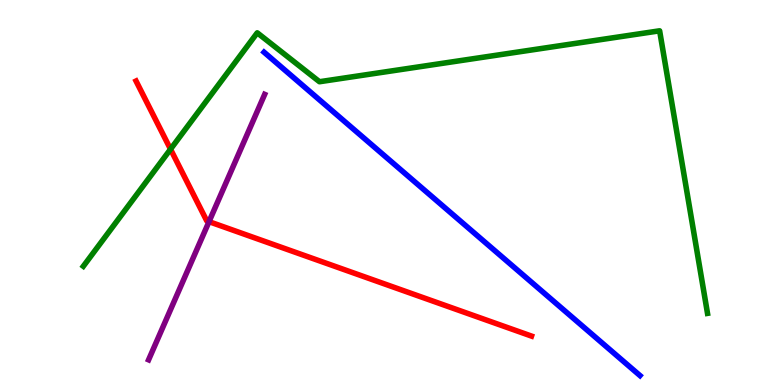[{'lines': ['blue', 'red'], 'intersections': []}, {'lines': ['green', 'red'], 'intersections': [{'x': 2.2, 'y': 6.12}]}, {'lines': ['purple', 'red'], 'intersections': [{'x': 2.7, 'y': 4.24}]}, {'lines': ['blue', 'green'], 'intersections': []}, {'lines': ['blue', 'purple'], 'intersections': []}, {'lines': ['green', 'purple'], 'intersections': []}]